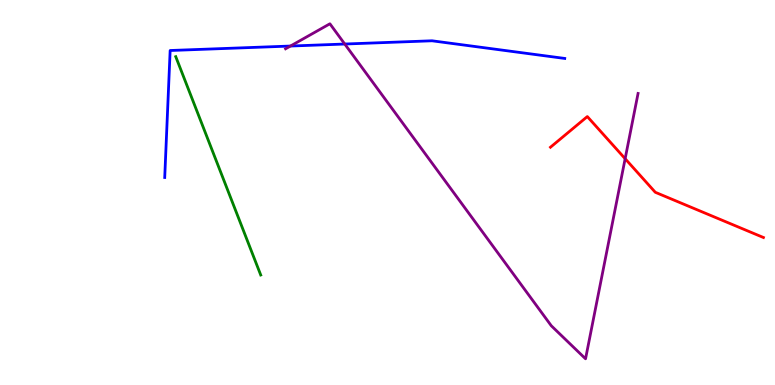[{'lines': ['blue', 'red'], 'intersections': []}, {'lines': ['green', 'red'], 'intersections': []}, {'lines': ['purple', 'red'], 'intersections': [{'x': 8.07, 'y': 5.88}]}, {'lines': ['blue', 'green'], 'intersections': []}, {'lines': ['blue', 'purple'], 'intersections': [{'x': 3.75, 'y': 8.8}, {'x': 4.45, 'y': 8.86}]}, {'lines': ['green', 'purple'], 'intersections': []}]